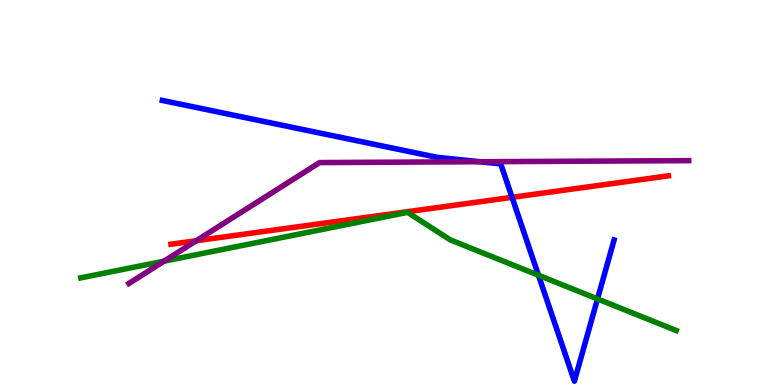[{'lines': ['blue', 'red'], 'intersections': [{'x': 6.61, 'y': 4.87}]}, {'lines': ['green', 'red'], 'intersections': []}, {'lines': ['purple', 'red'], 'intersections': [{'x': 2.53, 'y': 3.75}]}, {'lines': ['blue', 'green'], 'intersections': [{'x': 6.95, 'y': 2.85}, {'x': 7.71, 'y': 2.24}]}, {'lines': ['blue', 'purple'], 'intersections': [{'x': 6.19, 'y': 5.8}]}, {'lines': ['green', 'purple'], 'intersections': [{'x': 2.12, 'y': 3.22}]}]